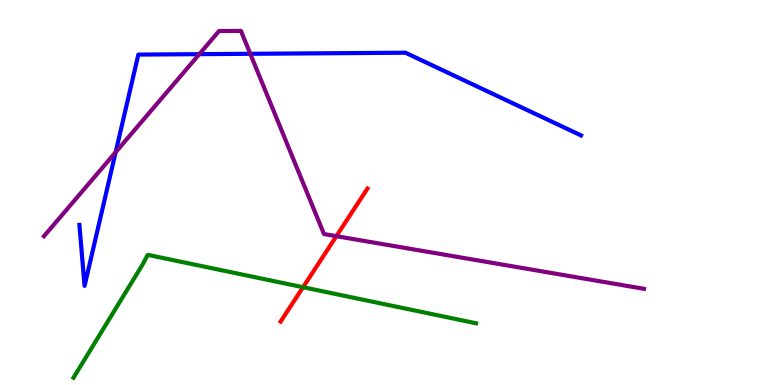[{'lines': ['blue', 'red'], 'intersections': []}, {'lines': ['green', 'red'], 'intersections': [{'x': 3.91, 'y': 2.54}]}, {'lines': ['purple', 'red'], 'intersections': [{'x': 4.34, 'y': 3.87}]}, {'lines': ['blue', 'green'], 'intersections': []}, {'lines': ['blue', 'purple'], 'intersections': [{'x': 1.49, 'y': 6.05}, {'x': 2.57, 'y': 8.59}, {'x': 3.23, 'y': 8.6}]}, {'lines': ['green', 'purple'], 'intersections': []}]